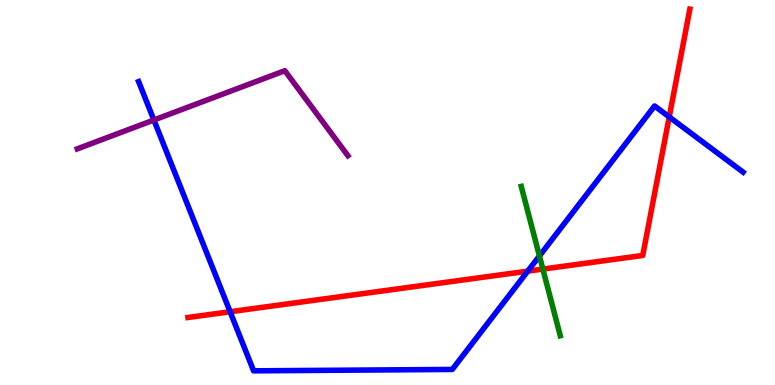[{'lines': ['blue', 'red'], 'intersections': [{'x': 2.97, 'y': 1.9}, {'x': 6.81, 'y': 2.96}, {'x': 8.64, 'y': 6.96}]}, {'lines': ['green', 'red'], 'intersections': [{'x': 7.0, 'y': 3.01}]}, {'lines': ['purple', 'red'], 'intersections': []}, {'lines': ['blue', 'green'], 'intersections': [{'x': 6.96, 'y': 3.35}]}, {'lines': ['blue', 'purple'], 'intersections': [{'x': 1.99, 'y': 6.88}]}, {'lines': ['green', 'purple'], 'intersections': []}]